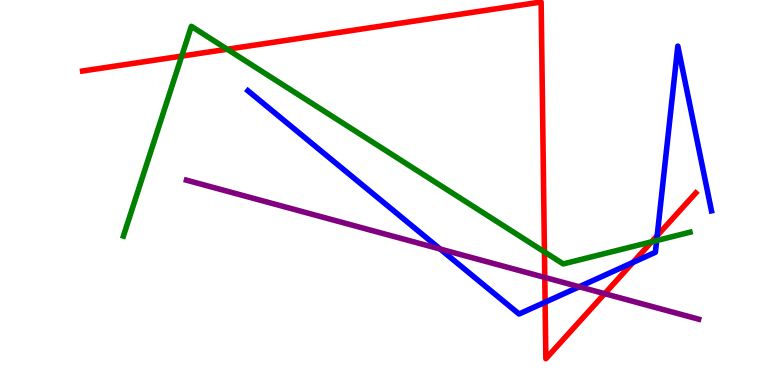[{'lines': ['blue', 'red'], 'intersections': [{'x': 7.03, 'y': 2.15}, {'x': 8.17, 'y': 3.18}, {'x': 8.48, 'y': 3.88}]}, {'lines': ['green', 'red'], 'intersections': [{'x': 2.34, 'y': 8.54}, {'x': 2.93, 'y': 8.72}, {'x': 7.03, 'y': 3.46}, {'x': 8.41, 'y': 3.72}]}, {'lines': ['purple', 'red'], 'intersections': [{'x': 7.03, 'y': 2.79}, {'x': 7.8, 'y': 2.37}]}, {'lines': ['blue', 'green'], 'intersections': [{'x': 8.47, 'y': 3.75}]}, {'lines': ['blue', 'purple'], 'intersections': [{'x': 5.68, 'y': 3.53}, {'x': 7.47, 'y': 2.55}]}, {'lines': ['green', 'purple'], 'intersections': []}]